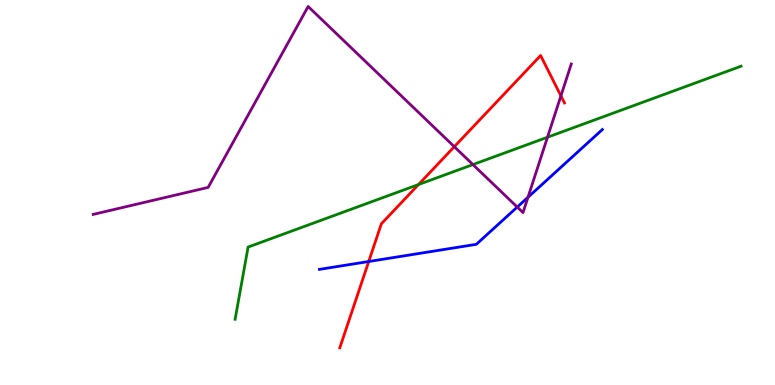[{'lines': ['blue', 'red'], 'intersections': [{'x': 4.76, 'y': 3.21}]}, {'lines': ['green', 'red'], 'intersections': [{'x': 5.4, 'y': 5.21}]}, {'lines': ['purple', 'red'], 'intersections': [{'x': 5.86, 'y': 6.19}, {'x': 7.24, 'y': 7.51}]}, {'lines': ['blue', 'green'], 'intersections': []}, {'lines': ['blue', 'purple'], 'intersections': [{'x': 6.67, 'y': 4.62}, {'x': 6.81, 'y': 4.88}]}, {'lines': ['green', 'purple'], 'intersections': [{'x': 6.1, 'y': 5.73}, {'x': 7.06, 'y': 6.44}]}]